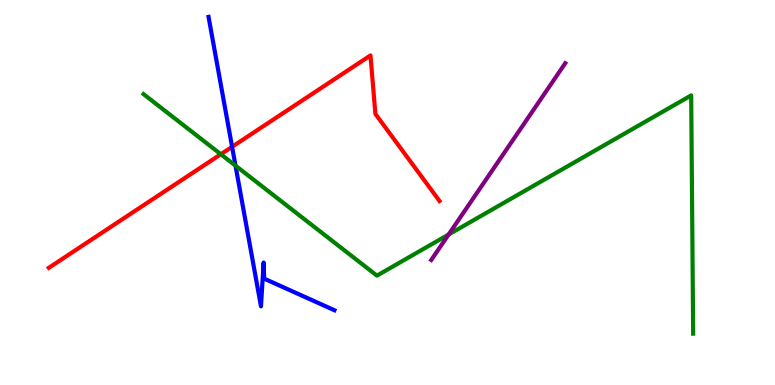[{'lines': ['blue', 'red'], 'intersections': [{'x': 2.99, 'y': 6.19}]}, {'lines': ['green', 'red'], 'intersections': [{'x': 2.85, 'y': 5.99}]}, {'lines': ['purple', 'red'], 'intersections': []}, {'lines': ['blue', 'green'], 'intersections': [{'x': 3.04, 'y': 5.7}]}, {'lines': ['blue', 'purple'], 'intersections': []}, {'lines': ['green', 'purple'], 'intersections': [{'x': 5.79, 'y': 3.91}]}]